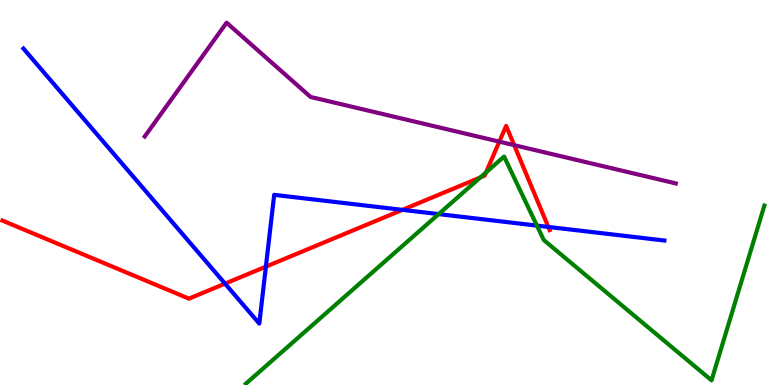[{'lines': ['blue', 'red'], 'intersections': [{'x': 2.9, 'y': 2.63}, {'x': 3.43, 'y': 3.07}, {'x': 5.19, 'y': 4.55}, {'x': 7.08, 'y': 4.11}]}, {'lines': ['green', 'red'], 'intersections': [{'x': 6.2, 'y': 5.39}, {'x': 6.27, 'y': 5.52}]}, {'lines': ['purple', 'red'], 'intersections': [{'x': 6.44, 'y': 6.32}, {'x': 6.63, 'y': 6.23}]}, {'lines': ['blue', 'green'], 'intersections': [{'x': 5.66, 'y': 4.44}, {'x': 6.93, 'y': 4.14}]}, {'lines': ['blue', 'purple'], 'intersections': []}, {'lines': ['green', 'purple'], 'intersections': []}]